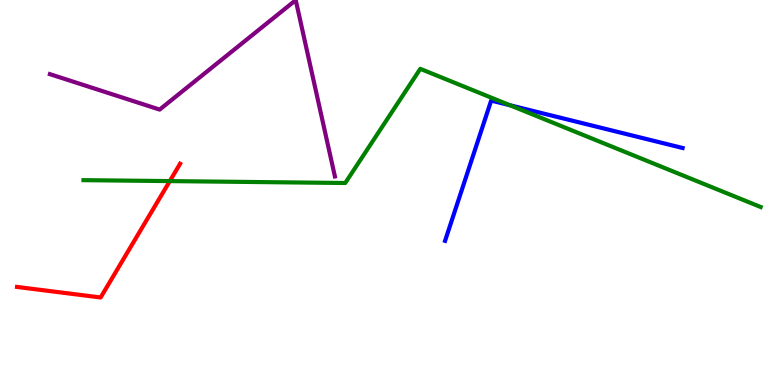[{'lines': ['blue', 'red'], 'intersections': []}, {'lines': ['green', 'red'], 'intersections': [{'x': 2.19, 'y': 5.3}]}, {'lines': ['purple', 'red'], 'intersections': []}, {'lines': ['blue', 'green'], 'intersections': [{'x': 6.58, 'y': 7.27}]}, {'lines': ['blue', 'purple'], 'intersections': []}, {'lines': ['green', 'purple'], 'intersections': []}]